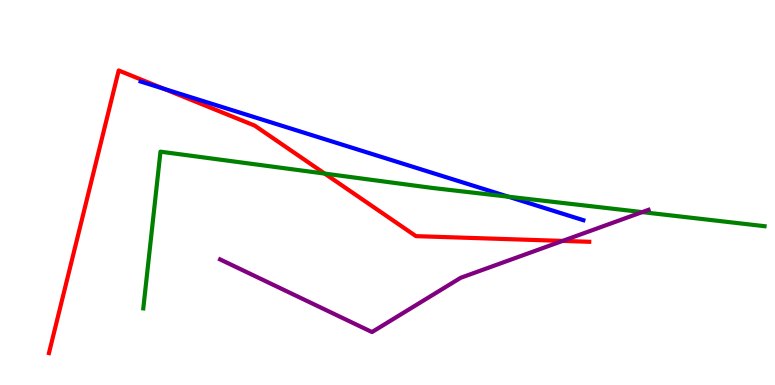[{'lines': ['blue', 'red'], 'intersections': [{'x': 2.11, 'y': 7.69}]}, {'lines': ['green', 'red'], 'intersections': [{'x': 4.19, 'y': 5.49}]}, {'lines': ['purple', 'red'], 'intersections': [{'x': 7.26, 'y': 3.74}]}, {'lines': ['blue', 'green'], 'intersections': [{'x': 6.56, 'y': 4.89}]}, {'lines': ['blue', 'purple'], 'intersections': []}, {'lines': ['green', 'purple'], 'intersections': [{'x': 8.29, 'y': 4.49}]}]